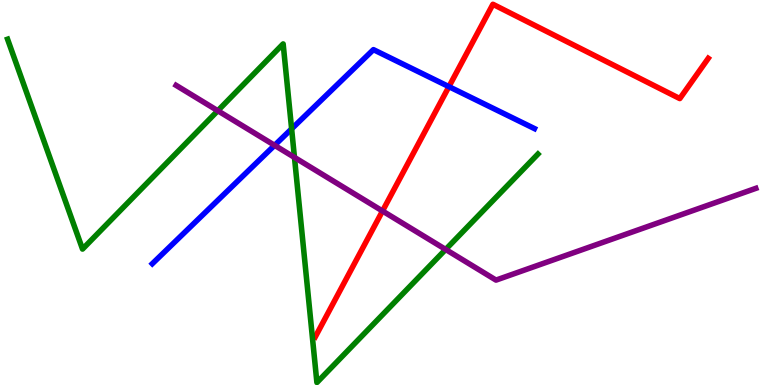[{'lines': ['blue', 'red'], 'intersections': [{'x': 5.79, 'y': 7.75}]}, {'lines': ['green', 'red'], 'intersections': []}, {'lines': ['purple', 'red'], 'intersections': [{'x': 4.94, 'y': 4.52}]}, {'lines': ['blue', 'green'], 'intersections': [{'x': 3.76, 'y': 6.65}]}, {'lines': ['blue', 'purple'], 'intersections': [{'x': 3.54, 'y': 6.23}]}, {'lines': ['green', 'purple'], 'intersections': [{'x': 2.81, 'y': 7.12}, {'x': 3.8, 'y': 5.91}, {'x': 5.75, 'y': 3.52}]}]